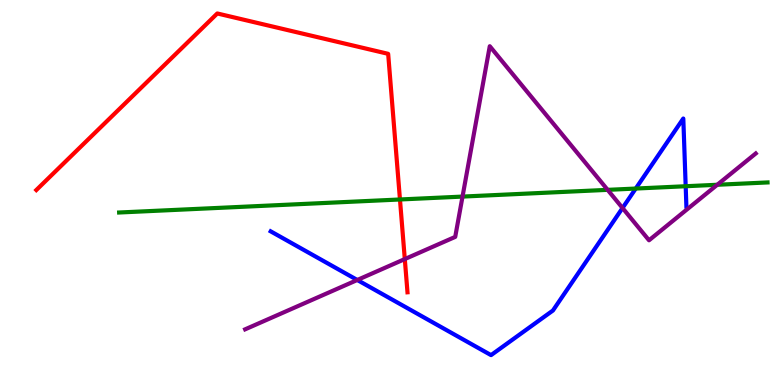[{'lines': ['blue', 'red'], 'intersections': []}, {'lines': ['green', 'red'], 'intersections': [{'x': 5.16, 'y': 4.82}]}, {'lines': ['purple', 'red'], 'intersections': [{'x': 5.22, 'y': 3.27}]}, {'lines': ['blue', 'green'], 'intersections': [{'x': 8.2, 'y': 5.1}, {'x': 8.85, 'y': 5.16}]}, {'lines': ['blue', 'purple'], 'intersections': [{'x': 4.61, 'y': 2.73}, {'x': 8.03, 'y': 4.6}]}, {'lines': ['green', 'purple'], 'intersections': [{'x': 5.97, 'y': 4.89}, {'x': 7.84, 'y': 5.07}, {'x': 9.26, 'y': 5.2}]}]